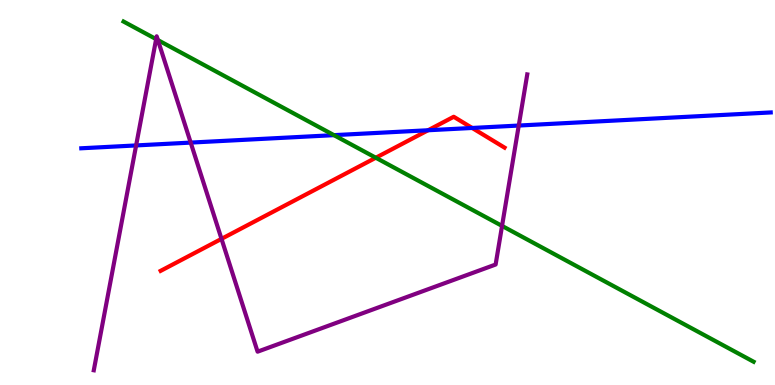[{'lines': ['blue', 'red'], 'intersections': [{'x': 5.52, 'y': 6.62}, {'x': 6.09, 'y': 6.68}]}, {'lines': ['green', 'red'], 'intersections': [{'x': 4.85, 'y': 5.9}]}, {'lines': ['purple', 'red'], 'intersections': [{'x': 2.86, 'y': 3.8}]}, {'lines': ['blue', 'green'], 'intersections': [{'x': 4.31, 'y': 6.49}]}, {'lines': ['blue', 'purple'], 'intersections': [{'x': 1.76, 'y': 6.22}, {'x': 2.46, 'y': 6.3}, {'x': 6.69, 'y': 6.74}]}, {'lines': ['green', 'purple'], 'intersections': [{'x': 2.01, 'y': 8.98}, {'x': 2.04, 'y': 8.96}, {'x': 6.48, 'y': 4.13}]}]